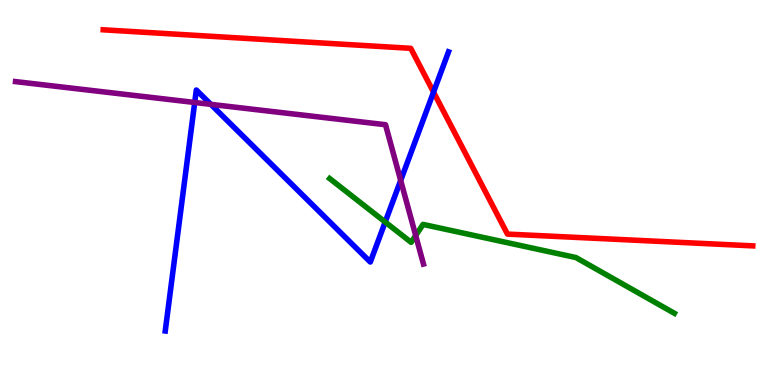[{'lines': ['blue', 'red'], 'intersections': [{'x': 5.59, 'y': 7.61}]}, {'lines': ['green', 'red'], 'intersections': []}, {'lines': ['purple', 'red'], 'intersections': []}, {'lines': ['blue', 'green'], 'intersections': [{'x': 4.97, 'y': 4.23}]}, {'lines': ['blue', 'purple'], 'intersections': [{'x': 2.51, 'y': 7.34}, {'x': 2.72, 'y': 7.29}, {'x': 5.17, 'y': 5.31}]}, {'lines': ['green', 'purple'], 'intersections': [{'x': 5.36, 'y': 3.88}]}]